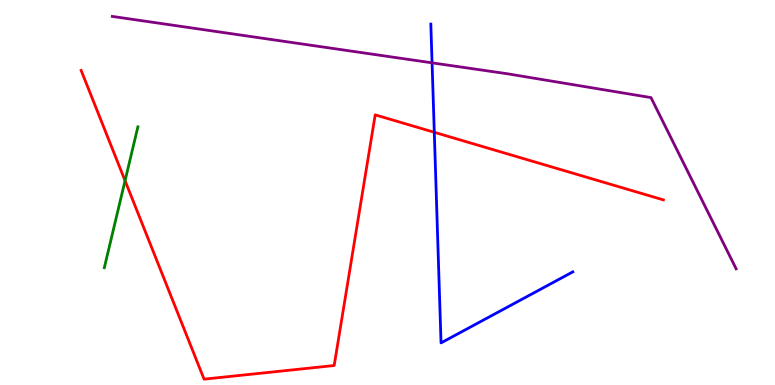[{'lines': ['blue', 'red'], 'intersections': [{'x': 5.6, 'y': 6.56}]}, {'lines': ['green', 'red'], 'intersections': [{'x': 1.61, 'y': 5.31}]}, {'lines': ['purple', 'red'], 'intersections': []}, {'lines': ['blue', 'green'], 'intersections': []}, {'lines': ['blue', 'purple'], 'intersections': [{'x': 5.58, 'y': 8.37}]}, {'lines': ['green', 'purple'], 'intersections': []}]